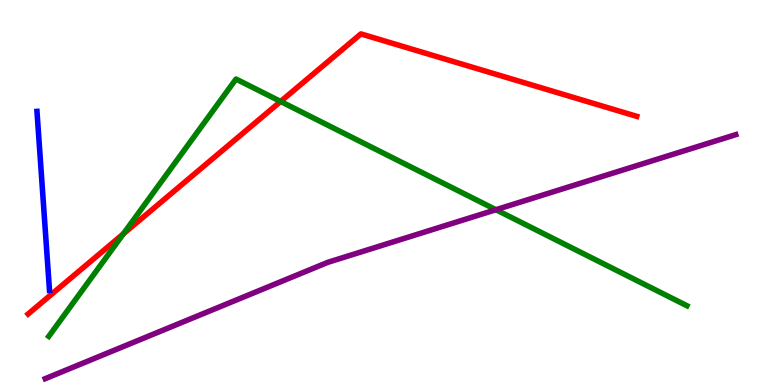[{'lines': ['blue', 'red'], 'intersections': []}, {'lines': ['green', 'red'], 'intersections': [{'x': 1.59, 'y': 3.93}, {'x': 3.62, 'y': 7.36}]}, {'lines': ['purple', 'red'], 'intersections': []}, {'lines': ['blue', 'green'], 'intersections': []}, {'lines': ['blue', 'purple'], 'intersections': []}, {'lines': ['green', 'purple'], 'intersections': [{'x': 6.4, 'y': 4.55}]}]